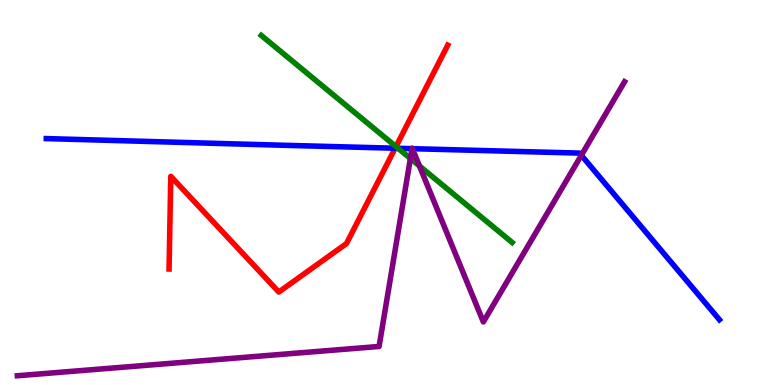[{'lines': ['blue', 'red'], 'intersections': [{'x': 5.1, 'y': 6.15}]}, {'lines': ['green', 'red'], 'intersections': [{'x': 5.11, 'y': 6.19}]}, {'lines': ['purple', 'red'], 'intersections': []}, {'lines': ['blue', 'green'], 'intersections': [{'x': 5.14, 'y': 6.15}]}, {'lines': ['blue', 'purple'], 'intersections': [{'x': 5.32, 'y': 6.14}, {'x': 5.32, 'y': 6.14}, {'x': 7.5, 'y': 5.97}]}, {'lines': ['green', 'purple'], 'intersections': [{'x': 5.3, 'y': 5.88}, {'x': 5.41, 'y': 5.69}]}]